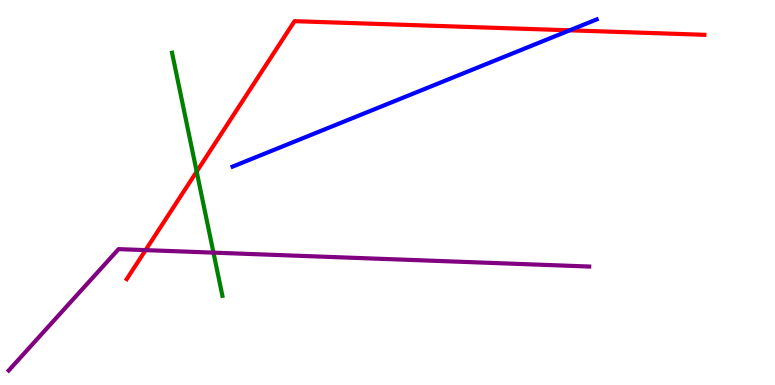[{'lines': ['blue', 'red'], 'intersections': [{'x': 7.35, 'y': 9.21}]}, {'lines': ['green', 'red'], 'intersections': [{'x': 2.54, 'y': 5.54}]}, {'lines': ['purple', 'red'], 'intersections': [{'x': 1.88, 'y': 3.5}]}, {'lines': ['blue', 'green'], 'intersections': []}, {'lines': ['blue', 'purple'], 'intersections': []}, {'lines': ['green', 'purple'], 'intersections': [{'x': 2.75, 'y': 3.44}]}]